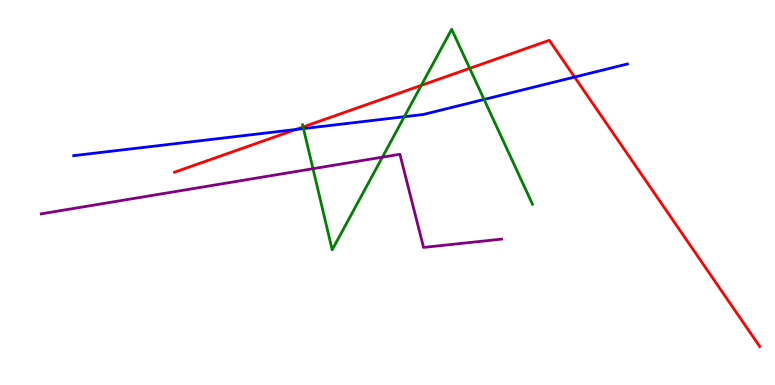[{'lines': ['blue', 'red'], 'intersections': [{'x': 3.82, 'y': 6.64}, {'x': 7.41, 'y': 8.0}]}, {'lines': ['green', 'red'], 'intersections': [{'x': 3.91, 'y': 6.7}, {'x': 5.44, 'y': 7.78}, {'x': 6.06, 'y': 8.23}]}, {'lines': ['purple', 'red'], 'intersections': []}, {'lines': ['blue', 'green'], 'intersections': [{'x': 3.92, 'y': 6.66}, {'x': 5.22, 'y': 6.97}, {'x': 6.25, 'y': 7.42}]}, {'lines': ['blue', 'purple'], 'intersections': []}, {'lines': ['green', 'purple'], 'intersections': [{'x': 4.04, 'y': 5.62}, {'x': 4.93, 'y': 5.92}]}]